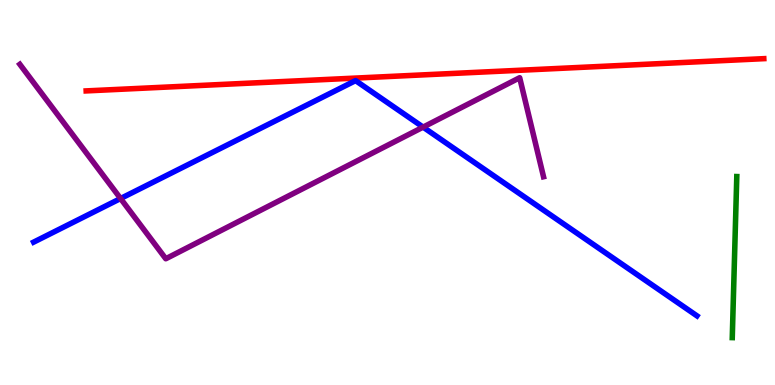[{'lines': ['blue', 'red'], 'intersections': []}, {'lines': ['green', 'red'], 'intersections': []}, {'lines': ['purple', 'red'], 'intersections': []}, {'lines': ['blue', 'green'], 'intersections': []}, {'lines': ['blue', 'purple'], 'intersections': [{'x': 1.56, 'y': 4.84}, {'x': 5.46, 'y': 6.7}]}, {'lines': ['green', 'purple'], 'intersections': []}]